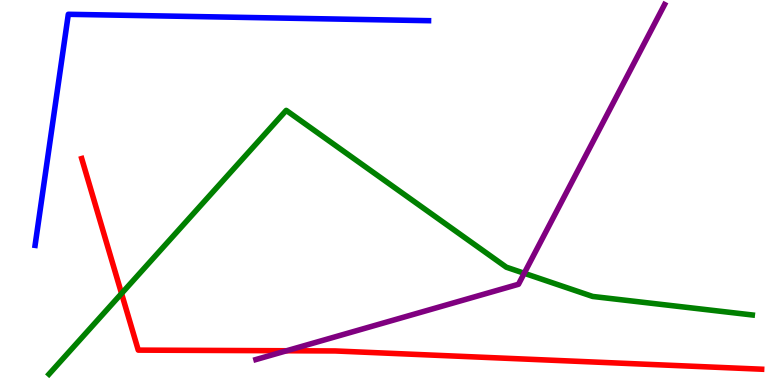[{'lines': ['blue', 'red'], 'intersections': []}, {'lines': ['green', 'red'], 'intersections': [{'x': 1.57, 'y': 2.38}]}, {'lines': ['purple', 'red'], 'intersections': [{'x': 3.7, 'y': 0.89}]}, {'lines': ['blue', 'green'], 'intersections': []}, {'lines': ['blue', 'purple'], 'intersections': []}, {'lines': ['green', 'purple'], 'intersections': [{'x': 6.76, 'y': 2.9}]}]